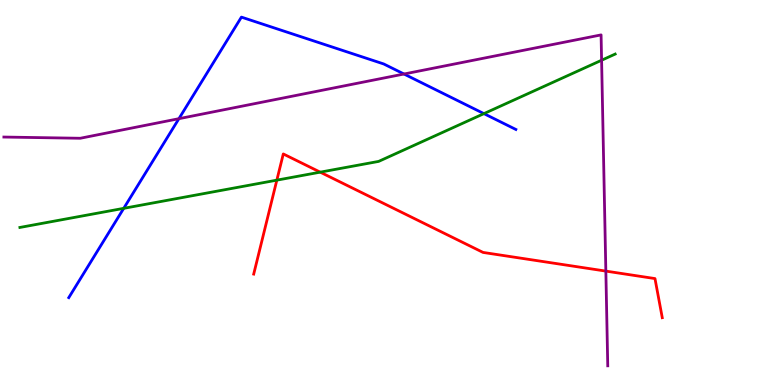[{'lines': ['blue', 'red'], 'intersections': []}, {'lines': ['green', 'red'], 'intersections': [{'x': 3.57, 'y': 5.32}, {'x': 4.13, 'y': 5.53}]}, {'lines': ['purple', 'red'], 'intersections': [{'x': 7.82, 'y': 2.96}]}, {'lines': ['blue', 'green'], 'intersections': [{'x': 1.6, 'y': 4.59}, {'x': 6.24, 'y': 7.05}]}, {'lines': ['blue', 'purple'], 'intersections': [{'x': 2.31, 'y': 6.92}, {'x': 5.21, 'y': 8.08}]}, {'lines': ['green', 'purple'], 'intersections': [{'x': 7.76, 'y': 8.44}]}]